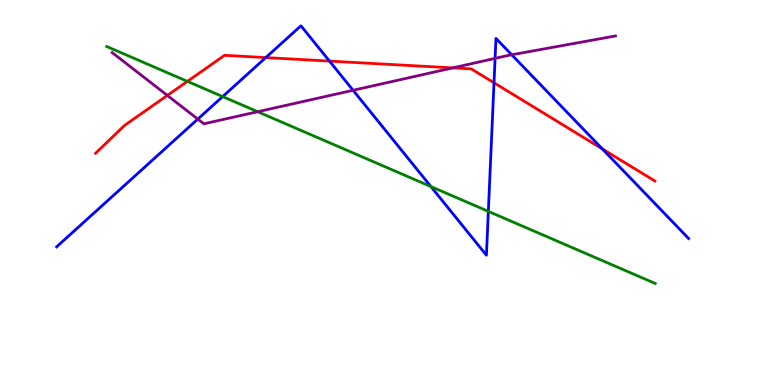[{'lines': ['blue', 'red'], 'intersections': [{'x': 3.43, 'y': 8.5}, {'x': 4.25, 'y': 8.41}, {'x': 6.37, 'y': 7.85}, {'x': 7.77, 'y': 6.13}]}, {'lines': ['green', 'red'], 'intersections': [{'x': 2.42, 'y': 7.89}]}, {'lines': ['purple', 'red'], 'intersections': [{'x': 2.16, 'y': 7.52}, {'x': 5.84, 'y': 8.24}]}, {'lines': ['blue', 'green'], 'intersections': [{'x': 2.87, 'y': 7.49}, {'x': 5.56, 'y': 5.15}, {'x': 6.3, 'y': 4.51}]}, {'lines': ['blue', 'purple'], 'intersections': [{'x': 2.55, 'y': 6.91}, {'x': 4.56, 'y': 7.65}, {'x': 6.39, 'y': 8.48}, {'x': 6.6, 'y': 8.58}]}, {'lines': ['green', 'purple'], 'intersections': [{'x': 3.32, 'y': 7.1}]}]